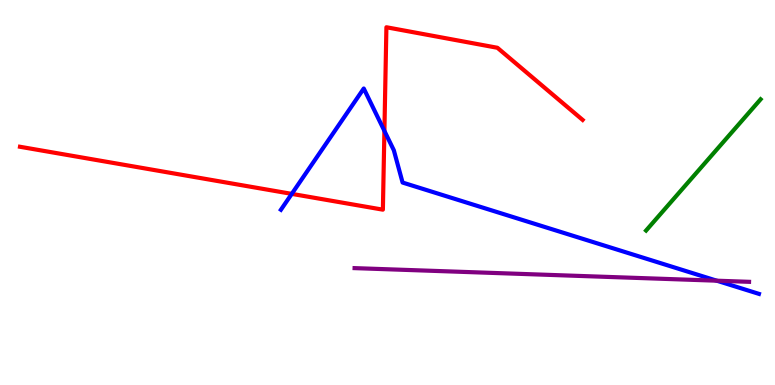[{'lines': ['blue', 'red'], 'intersections': [{'x': 3.76, 'y': 4.96}, {'x': 4.96, 'y': 6.6}]}, {'lines': ['green', 'red'], 'intersections': []}, {'lines': ['purple', 'red'], 'intersections': []}, {'lines': ['blue', 'green'], 'intersections': []}, {'lines': ['blue', 'purple'], 'intersections': [{'x': 9.25, 'y': 2.71}]}, {'lines': ['green', 'purple'], 'intersections': []}]